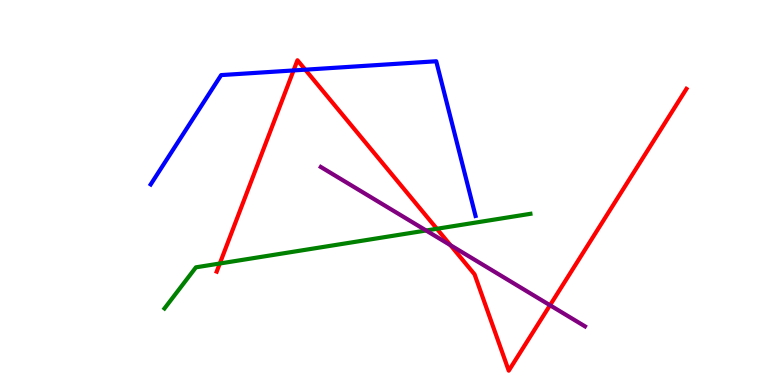[{'lines': ['blue', 'red'], 'intersections': [{'x': 3.79, 'y': 8.17}, {'x': 3.94, 'y': 8.19}]}, {'lines': ['green', 'red'], 'intersections': [{'x': 2.84, 'y': 3.16}, {'x': 5.64, 'y': 4.06}]}, {'lines': ['purple', 'red'], 'intersections': [{'x': 5.81, 'y': 3.63}, {'x': 7.1, 'y': 2.07}]}, {'lines': ['blue', 'green'], 'intersections': []}, {'lines': ['blue', 'purple'], 'intersections': []}, {'lines': ['green', 'purple'], 'intersections': [{'x': 5.5, 'y': 4.01}]}]